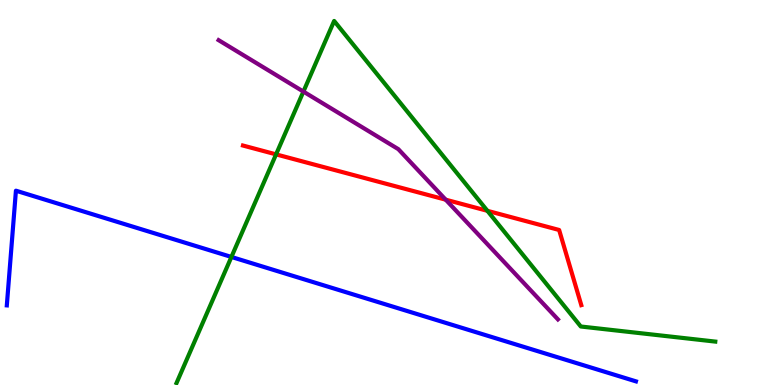[{'lines': ['blue', 'red'], 'intersections': []}, {'lines': ['green', 'red'], 'intersections': [{'x': 3.56, 'y': 5.99}, {'x': 6.29, 'y': 4.52}]}, {'lines': ['purple', 'red'], 'intersections': [{'x': 5.75, 'y': 4.81}]}, {'lines': ['blue', 'green'], 'intersections': [{'x': 2.99, 'y': 3.33}]}, {'lines': ['blue', 'purple'], 'intersections': []}, {'lines': ['green', 'purple'], 'intersections': [{'x': 3.91, 'y': 7.62}]}]